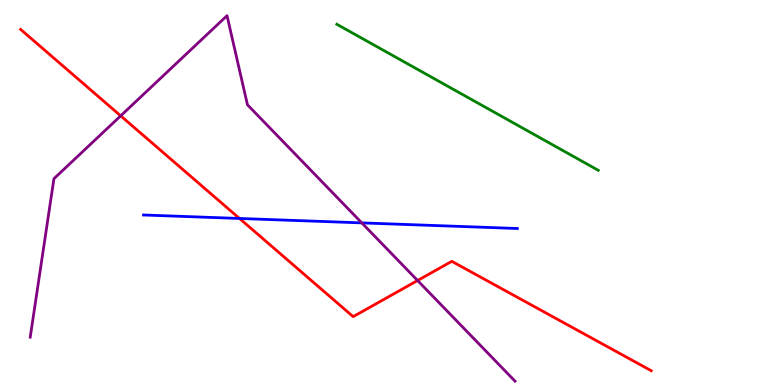[{'lines': ['blue', 'red'], 'intersections': [{'x': 3.09, 'y': 4.33}]}, {'lines': ['green', 'red'], 'intersections': []}, {'lines': ['purple', 'red'], 'intersections': [{'x': 1.56, 'y': 6.99}, {'x': 5.39, 'y': 2.71}]}, {'lines': ['blue', 'green'], 'intersections': []}, {'lines': ['blue', 'purple'], 'intersections': [{'x': 4.67, 'y': 4.21}]}, {'lines': ['green', 'purple'], 'intersections': []}]